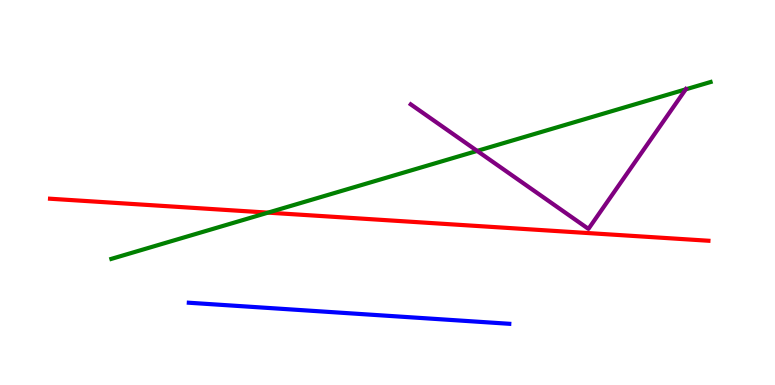[{'lines': ['blue', 'red'], 'intersections': []}, {'lines': ['green', 'red'], 'intersections': [{'x': 3.46, 'y': 4.48}]}, {'lines': ['purple', 'red'], 'intersections': []}, {'lines': ['blue', 'green'], 'intersections': []}, {'lines': ['blue', 'purple'], 'intersections': []}, {'lines': ['green', 'purple'], 'intersections': [{'x': 6.16, 'y': 6.08}, {'x': 8.85, 'y': 7.68}]}]